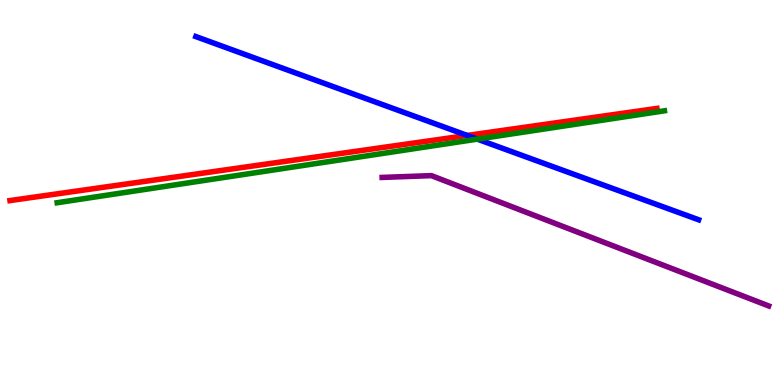[{'lines': ['blue', 'red'], 'intersections': [{'x': 6.03, 'y': 6.48}]}, {'lines': ['green', 'red'], 'intersections': []}, {'lines': ['purple', 'red'], 'intersections': []}, {'lines': ['blue', 'green'], 'intersections': [{'x': 6.16, 'y': 6.39}]}, {'lines': ['blue', 'purple'], 'intersections': []}, {'lines': ['green', 'purple'], 'intersections': []}]